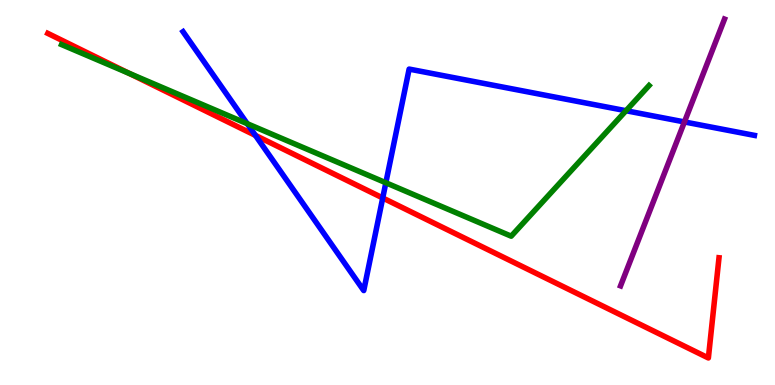[{'lines': ['blue', 'red'], 'intersections': [{'x': 3.3, 'y': 6.48}, {'x': 4.94, 'y': 4.86}]}, {'lines': ['green', 'red'], 'intersections': [{'x': 1.67, 'y': 8.09}]}, {'lines': ['purple', 'red'], 'intersections': []}, {'lines': ['blue', 'green'], 'intersections': [{'x': 3.19, 'y': 6.79}, {'x': 4.98, 'y': 5.25}, {'x': 8.08, 'y': 7.12}]}, {'lines': ['blue', 'purple'], 'intersections': [{'x': 8.83, 'y': 6.83}]}, {'lines': ['green', 'purple'], 'intersections': []}]